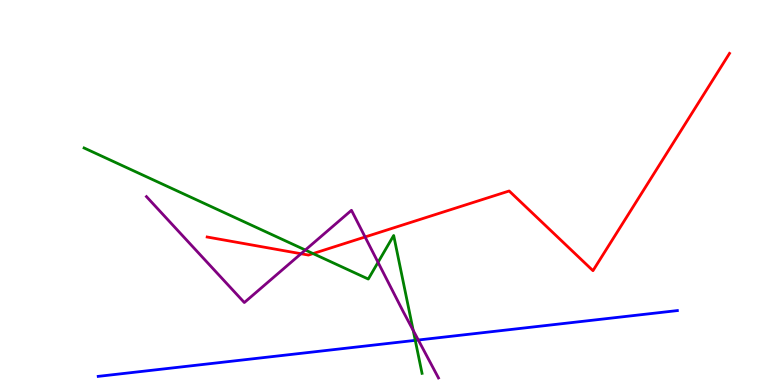[{'lines': ['blue', 'red'], 'intersections': []}, {'lines': ['green', 'red'], 'intersections': [{'x': 4.04, 'y': 3.41}]}, {'lines': ['purple', 'red'], 'intersections': [{'x': 3.88, 'y': 3.41}, {'x': 4.71, 'y': 3.84}]}, {'lines': ['blue', 'green'], 'intersections': [{'x': 5.36, 'y': 1.16}]}, {'lines': ['blue', 'purple'], 'intersections': [{'x': 5.4, 'y': 1.17}]}, {'lines': ['green', 'purple'], 'intersections': [{'x': 3.94, 'y': 3.51}, {'x': 4.88, 'y': 3.19}, {'x': 5.33, 'y': 1.42}]}]